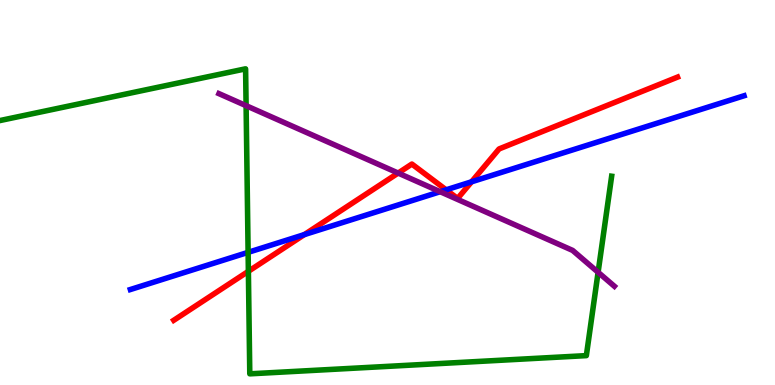[{'lines': ['blue', 'red'], 'intersections': [{'x': 3.93, 'y': 3.91}, {'x': 5.76, 'y': 5.07}, {'x': 6.08, 'y': 5.28}]}, {'lines': ['green', 'red'], 'intersections': [{'x': 3.2, 'y': 2.95}]}, {'lines': ['purple', 'red'], 'intersections': [{'x': 5.14, 'y': 5.5}]}, {'lines': ['blue', 'green'], 'intersections': [{'x': 3.2, 'y': 3.45}]}, {'lines': ['blue', 'purple'], 'intersections': [{'x': 5.68, 'y': 5.02}]}, {'lines': ['green', 'purple'], 'intersections': [{'x': 3.18, 'y': 7.26}, {'x': 7.72, 'y': 2.93}]}]